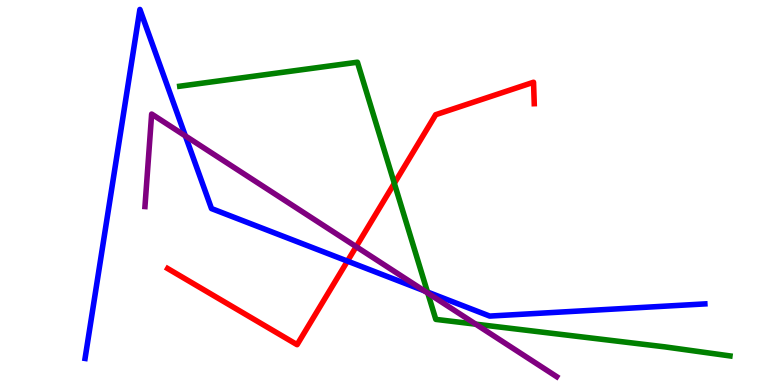[{'lines': ['blue', 'red'], 'intersections': [{'x': 4.48, 'y': 3.22}]}, {'lines': ['green', 'red'], 'intersections': [{'x': 5.09, 'y': 5.24}]}, {'lines': ['purple', 'red'], 'intersections': [{'x': 4.6, 'y': 3.59}]}, {'lines': ['blue', 'green'], 'intersections': [{'x': 5.52, 'y': 2.42}]}, {'lines': ['blue', 'purple'], 'intersections': [{'x': 2.39, 'y': 6.47}, {'x': 5.47, 'y': 2.45}]}, {'lines': ['green', 'purple'], 'intersections': [{'x': 5.52, 'y': 2.39}, {'x': 6.14, 'y': 1.58}]}]